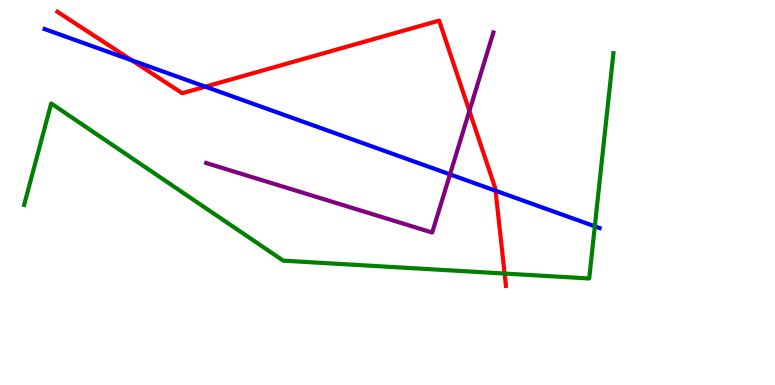[{'lines': ['blue', 'red'], 'intersections': [{'x': 1.7, 'y': 8.43}, {'x': 2.65, 'y': 7.75}, {'x': 6.39, 'y': 5.05}]}, {'lines': ['green', 'red'], 'intersections': [{'x': 6.51, 'y': 2.89}]}, {'lines': ['purple', 'red'], 'intersections': [{'x': 6.06, 'y': 7.12}]}, {'lines': ['blue', 'green'], 'intersections': [{'x': 7.68, 'y': 4.12}]}, {'lines': ['blue', 'purple'], 'intersections': [{'x': 5.81, 'y': 5.47}]}, {'lines': ['green', 'purple'], 'intersections': []}]